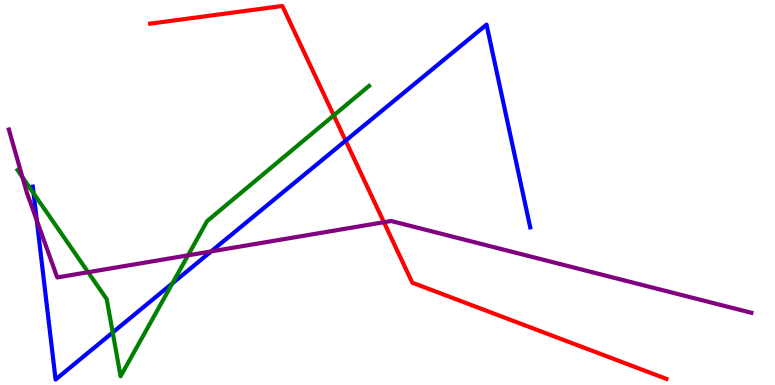[{'lines': ['blue', 'red'], 'intersections': [{'x': 4.46, 'y': 6.35}]}, {'lines': ['green', 'red'], 'intersections': [{'x': 4.31, 'y': 7.0}]}, {'lines': ['purple', 'red'], 'intersections': [{'x': 4.95, 'y': 4.23}]}, {'lines': ['blue', 'green'], 'intersections': [{'x': 0.434, 'y': 4.98}, {'x': 1.45, 'y': 1.36}, {'x': 2.22, 'y': 2.64}]}, {'lines': ['blue', 'purple'], 'intersections': [{'x': 0.475, 'y': 4.27}, {'x': 2.72, 'y': 3.47}]}, {'lines': ['green', 'purple'], 'intersections': [{'x': 0.29, 'y': 5.4}, {'x': 1.14, 'y': 2.93}, {'x': 2.43, 'y': 3.37}]}]